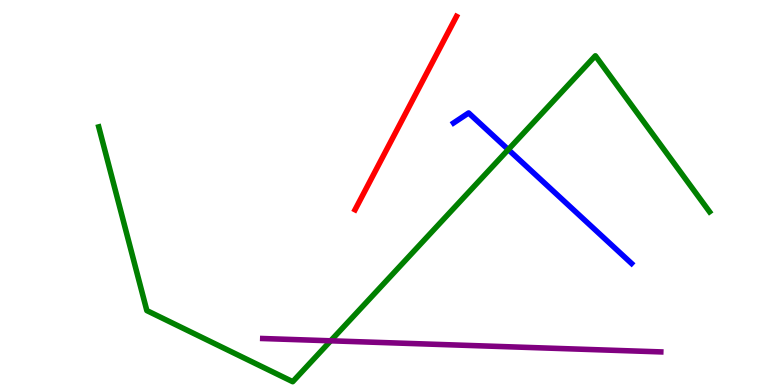[{'lines': ['blue', 'red'], 'intersections': []}, {'lines': ['green', 'red'], 'intersections': []}, {'lines': ['purple', 'red'], 'intersections': []}, {'lines': ['blue', 'green'], 'intersections': [{'x': 6.56, 'y': 6.12}]}, {'lines': ['blue', 'purple'], 'intersections': []}, {'lines': ['green', 'purple'], 'intersections': [{'x': 4.27, 'y': 1.15}]}]